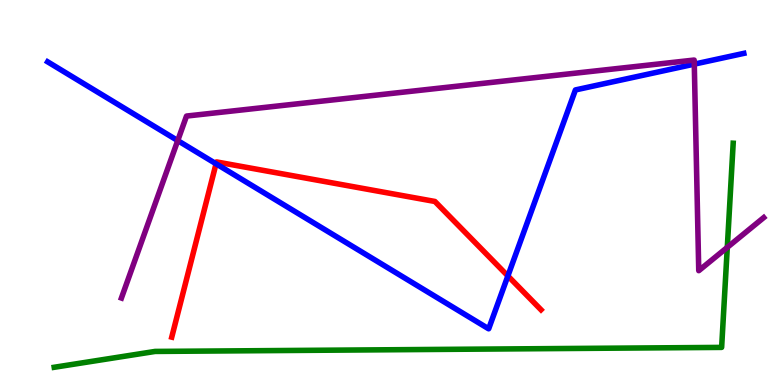[{'lines': ['blue', 'red'], 'intersections': [{'x': 2.79, 'y': 5.75}, {'x': 6.55, 'y': 2.83}]}, {'lines': ['green', 'red'], 'intersections': []}, {'lines': ['purple', 'red'], 'intersections': []}, {'lines': ['blue', 'green'], 'intersections': []}, {'lines': ['blue', 'purple'], 'intersections': [{'x': 2.29, 'y': 6.35}, {'x': 8.96, 'y': 8.33}]}, {'lines': ['green', 'purple'], 'intersections': [{'x': 9.38, 'y': 3.57}]}]